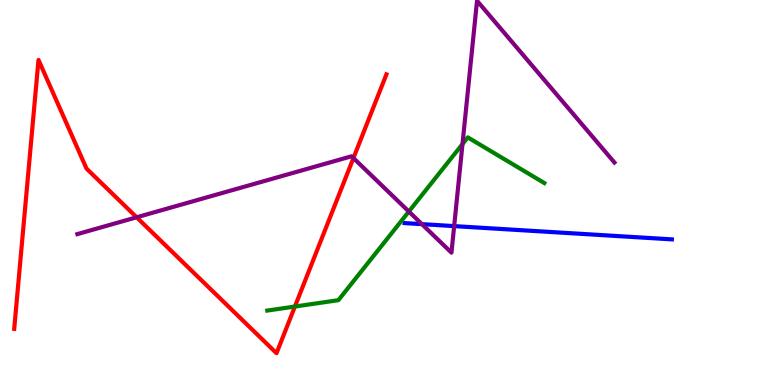[{'lines': ['blue', 'red'], 'intersections': []}, {'lines': ['green', 'red'], 'intersections': [{'x': 3.81, 'y': 2.04}]}, {'lines': ['purple', 'red'], 'intersections': [{'x': 1.76, 'y': 4.36}, {'x': 4.56, 'y': 5.89}]}, {'lines': ['blue', 'green'], 'intersections': []}, {'lines': ['blue', 'purple'], 'intersections': [{'x': 5.44, 'y': 4.18}, {'x': 5.86, 'y': 4.13}]}, {'lines': ['green', 'purple'], 'intersections': [{'x': 5.28, 'y': 4.51}, {'x': 5.97, 'y': 6.26}]}]